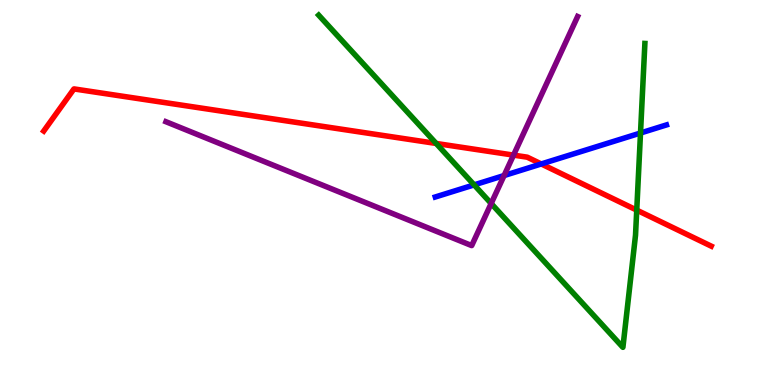[{'lines': ['blue', 'red'], 'intersections': [{'x': 6.98, 'y': 5.74}]}, {'lines': ['green', 'red'], 'intersections': [{'x': 5.63, 'y': 6.27}, {'x': 8.22, 'y': 4.54}]}, {'lines': ['purple', 'red'], 'intersections': [{'x': 6.63, 'y': 5.97}]}, {'lines': ['blue', 'green'], 'intersections': [{'x': 6.12, 'y': 5.2}, {'x': 8.26, 'y': 6.54}]}, {'lines': ['blue', 'purple'], 'intersections': [{'x': 6.5, 'y': 5.44}]}, {'lines': ['green', 'purple'], 'intersections': [{'x': 6.34, 'y': 4.71}]}]